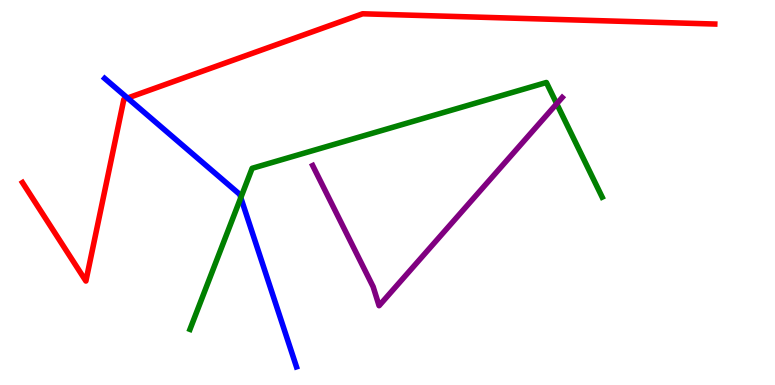[{'lines': ['blue', 'red'], 'intersections': [{'x': 1.65, 'y': 7.45}]}, {'lines': ['green', 'red'], 'intersections': []}, {'lines': ['purple', 'red'], 'intersections': []}, {'lines': ['blue', 'green'], 'intersections': [{'x': 3.11, 'y': 4.87}]}, {'lines': ['blue', 'purple'], 'intersections': []}, {'lines': ['green', 'purple'], 'intersections': [{'x': 7.18, 'y': 7.31}]}]